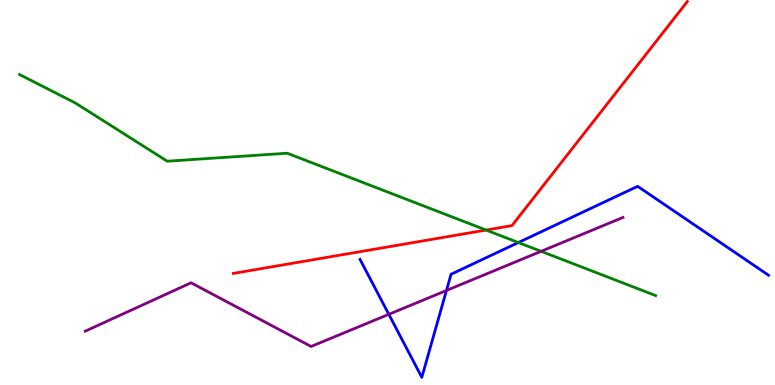[{'lines': ['blue', 'red'], 'intersections': []}, {'lines': ['green', 'red'], 'intersections': [{'x': 6.27, 'y': 4.02}]}, {'lines': ['purple', 'red'], 'intersections': []}, {'lines': ['blue', 'green'], 'intersections': [{'x': 6.69, 'y': 3.7}]}, {'lines': ['blue', 'purple'], 'intersections': [{'x': 5.02, 'y': 1.84}, {'x': 5.76, 'y': 2.46}]}, {'lines': ['green', 'purple'], 'intersections': [{'x': 6.98, 'y': 3.47}]}]